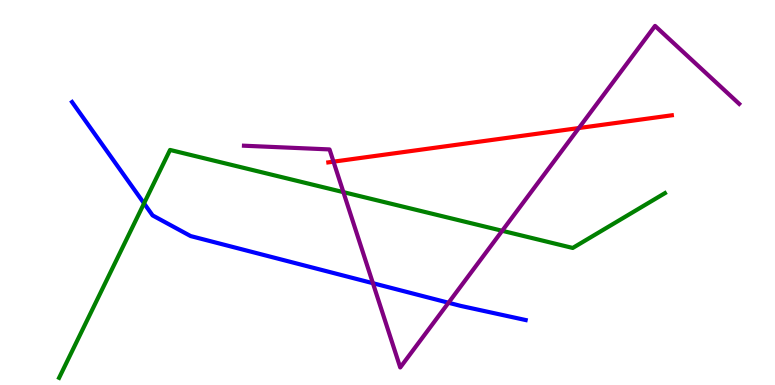[{'lines': ['blue', 'red'], 'intersections': []}, {'lines': ['green', 'red'], 'intersections': []}, {'lines': ['purple', 'red'], 'intersections': [{'x': 4.3, 'y': 5.8}, {'x': 7.47, 'y': 6.67}]}, {'lines': ['blue', 'green'], 'intersections': [{'x': 1.86, 'y': 4.72}]}, {'lines': ['blue', 'purple'], 'intersections': [{'x': 4.81, 'y': 2.64}, {'x': 5.79, 'y': 2.14}]}, {'lines': ['green', 'purple'], 'intersections': [{'x': 4.43, 'y': 5.01}, {'x': 6.48, 'y': 4.01}]}]